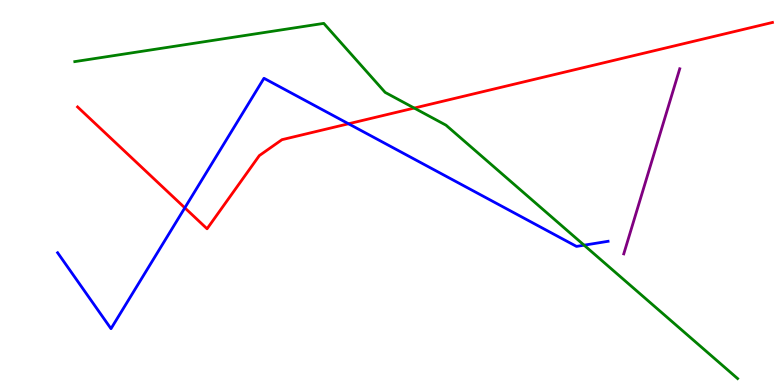[{'lines': ['blue', 'red'], 'intersections': [{'x': 2.38, 'y': 4.6}, {'x': 4.5, 'y': 6.79}]}, {'lines': ['green', 'red'], 'intersections': [{'x': 5.34, 'y': 7.19}]}, {'lines': ['purple', 'red'], 'intersections': []}, {'lines': ['blue', 'green'], 'intersections': [{'x': 7.54, 'y': 3.63}]}, {'lines': ['blue', 'purple'], 'intersections': []}, {'lines': ['green', 'purple'], 'intersections': []}]